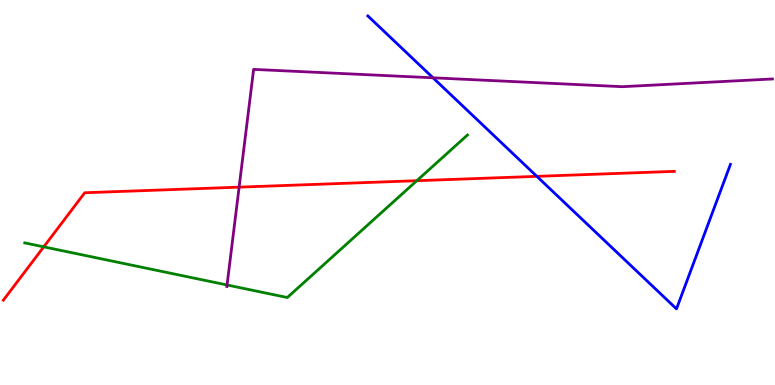[{'lines': ['blue', 'red'], 'intersections': [{'x': 6.93, 'y': 5.42}]}, {'lines': ['green', 'red'], 'intersections': [{'x': 0.565, 'y': 3.59}, {'x': 5.38, 'y': 5.31}]}, {'lines': ['purple', 'red'], 'intersections': [{'x': 3.09, 'y': 5.14}]}, {'lines': ['blue', 'green'], 'intersections': []}, {'lines': ['blue', 'purple'], 'intersections': [{'x': 5.59, 'y': 7.98}]}, {'lines': ['green', 'purple'], 'intersections': [{'x': 2.93, 'y': 2.6}]}]